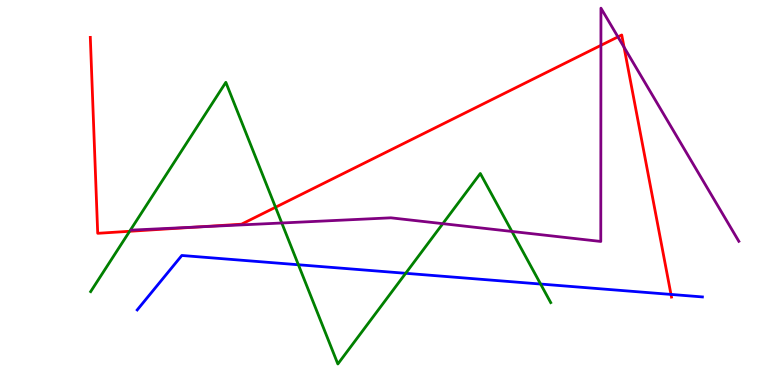[{'lines': ['blue', 'red'], 'intersections': [{'x': 8.66, 'y': 2.35}]}, {'lines': ['green', 'red'], 'intersections': [{'x': 1.67, 'y': 3.99}, {'x': 3.56, 'y': 4.62}]}, {'lines': ['purple', 'red'], 'intersections': [{'x': 2.55, 'y': 4.1}, {'x': 7.75, 'y': 8.82}, {'x': 7.97, 'y': 9.04}, {'x': 8.05, 'y': 8.77}]}, {'lines': ['blue', 'green'], 'intersections': [{'x': 3.85, 'y': 3.12}, {'x': 5.23, 'y': 2.9}, {'x': 6.98, 'y': 2.62}]}, {'lines': ['blue', 'purple'], 'intersections': []}, {'lines': ['green', 'purple'], 'intersections': [{'x': 3.64, 'y': 4.21}, {'x': 5.71, 'y': 4.19}, {'x': 6.61, 'y': 3.99}]}]